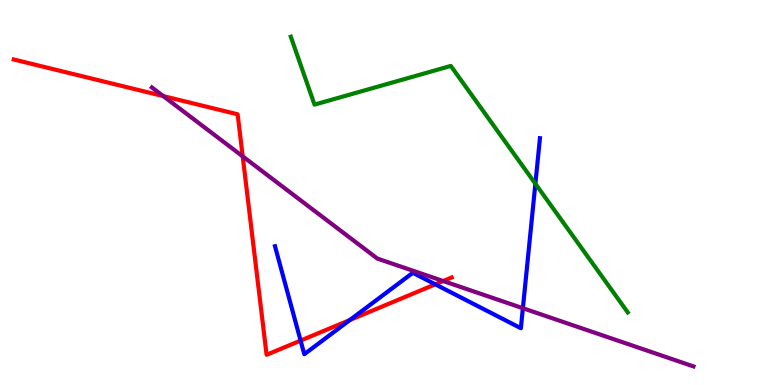[{'lines': ['blue', 'red'], 'intersections': [{'x': 3.88, 'y': 1.15}, {'x': 4.51, 'y': 1.69}, {'x': 5.62, 'y': 2.61}]}, {'lines': ['green', 'red'], 'intersections': []}, {'lines': ['purple', 'red'], 'intersections': [{'x': 2.11, 'y': 7.5}, {'x': 3.13, 'y': 5.94}, {'x': 5.72, 'y': 2.7}]}, {'lines': ['blue', 'green'], 'intersections': [{'x': 6.91, 'y': 5.23}]}, {'lines': ['blue', 'purple'], 'intersections': [{'x': 6.75, 'y': 1.99}]}, {'lines': ['green', 'purple'], 'intersections': []}]